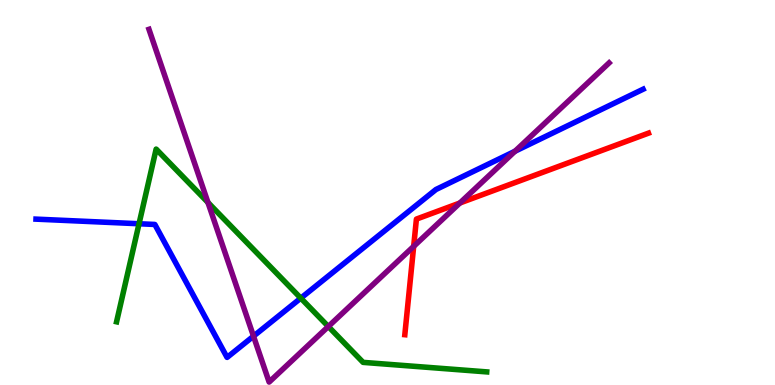[{'lines': ['blue', 'red'], 'intersections': []}, {'lines': ['green', 'red'], 'intersections': []}, {'lines': ['purple', 'red'], 'intersections': [{'x': 5.34, 'y': 3.6}, {'x': 5.93, 'y': 4.73}]}, {'lines': ['blue', 'green'], 'intersections': [{'x': 1.79, 'y': 4.19}, {'x': 3.88, 'y': 2.26}]}, {'lines': ['blue', 'purple'], 'intersections': [{'x': 3.27, 'y': 1.27}, {'x': 6.65, 'y': 6.07}]}, {'lines': ['green', 'purple'], 'intersections': [{'x': 2.68, 'y': 4.74}, {'x': 4.24, 'y': 1.52}]}]